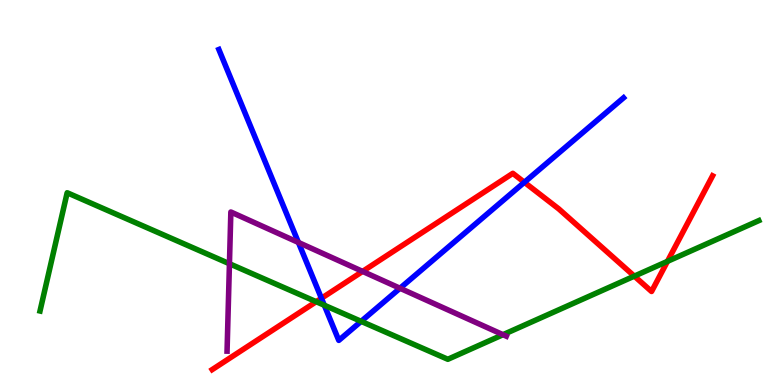[{'lines': ['blue', 'red'], 'intersections': [{'x': 4.15, 'y': 2.25}, {'x': 6.77, 'y': 5.27}]}, {'lines': ['green', 'red'], 'intersections': [{'x': 4.08, 'y': 2.16}, {'x': 8.18, 'y': 2.83}, {'x': 8.61, 'y': 3.21}]}, {'lines': ['purple', 'red'], 'intersections': [{'x': 4.68, 'y': 2.95}]}, {'lines': ['blue', 'green'], 'intersections': [{'x': 4.18, 'y': 2.07}, {'x': 4.66, 'y': 1.65}]}, {'lines': ['blue', 'purple'], 'intersections': [{'x': 3.85, 'y': 3.7}, {'x': 5.16, 'y': 2.51}]}, {'lines': ['green', 'purple'], 'intersections': [{'x': 2.96, 'y': 3.15}, {'x': 6.49, 'y': 1.31}]}]